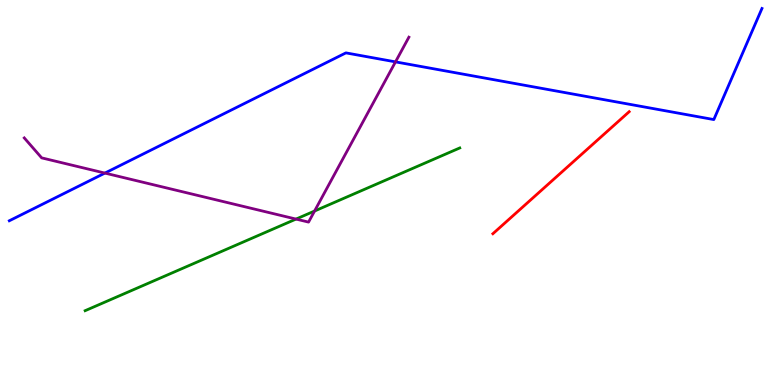[{'lines': ['blue', 'red'], 'intersections': []}, {'lines': ['green', 'red'], 'intersections': []}, {'lines': ['purple', 'red'], 'intersections': []}, {'lines': ['blue', 'green'], 'intersections': []}, {'lines': ['blue', 'purple'], 'intersections': [{'x': 1.35, 'y': 5.5}, {'x': 5.1, 'y': 8.39}]}, {'lines': ['green', 'purple'], 'intersections': [{'x': 3.82, 'y': 4.31}, {'x': 4.06, 'y': 4.52}]}]